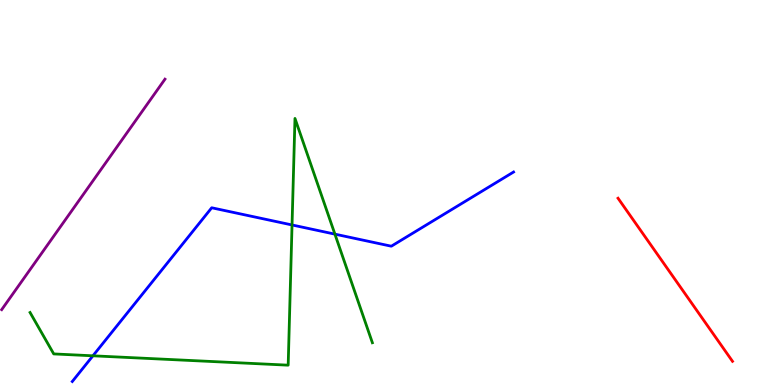[{'lines': ['blue', 'red'], 'intersections': []}, {'lines': ['green', 'red'], 'intersections': []}, {'lines': ['purple', 'red'], 'intersections': []}, {'lines': ['blue', 'green'], 'intersections': [{'x': 1.2, 'y': 0.758}, {'x': 3.77, 'y': 4.16}, {'x': 4.32, 'y': 3.92}]}, {'lines': ['blue', 'purple'], 'intersections': []}, {'lines': ['green', 'purple'], 'intersections': []}]